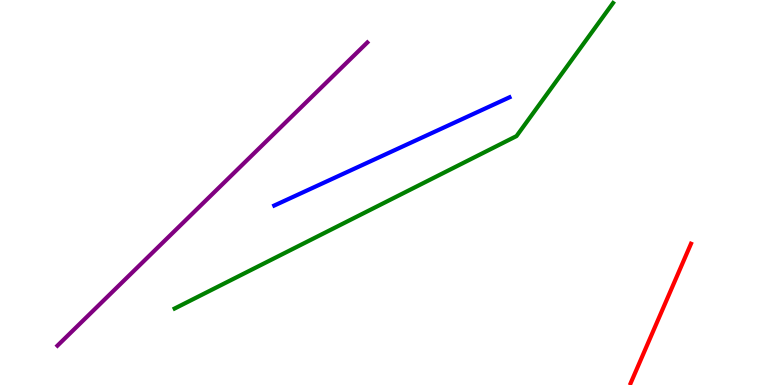[{'lines': ['blue', 'red'], 'intersections': []}, {'lines': ['green', 'red'], 'intersections': []}, {'lines': ['purple', 'red'], 'intersections': []}, {'lines': ['blue', 'green'], 'intersections': []}, {'lines': ['blue', 'purple'], 'intersections': []}, {'lines': ['green', 'purple'], 'intersections': []}]